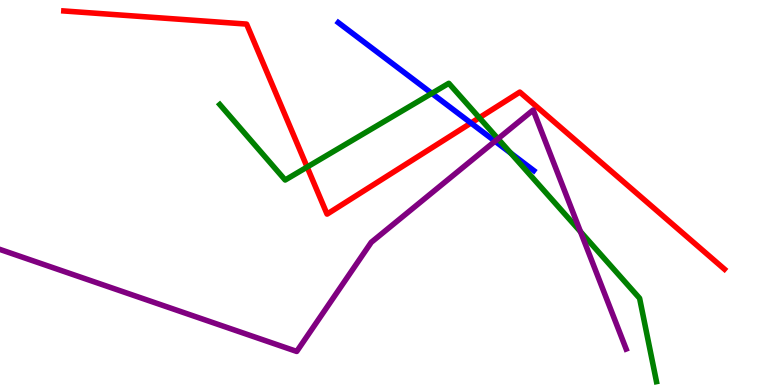[{'lines': ['blue', 'red'], 'intersections': [{'x': 6.08, 'y': 6.8}]}, {'lines': ['green', 'red'], 'intersections': [{'x': 3.96, 'y': 5.66}, {'x': 6.19, 'y': 6.94}]}, {'lines': ['purple', 'red'], 'intersections': []}, {'lines': ['blue', 'green'], 'intersections': [{'x': 5.57, 'y': 7.57}, {'x': 6.59, 'y': 6.02}]}, {'lines': ['blue', 'purple'], 'intersections': [{'x': 6.39, 'y': 6.33}]}, {'lines': ['green', 'purple'], 'intersections': [{'x': 6.43, 'y': 6.4}, {'x': 7.49, 'y': 3.98}]}]